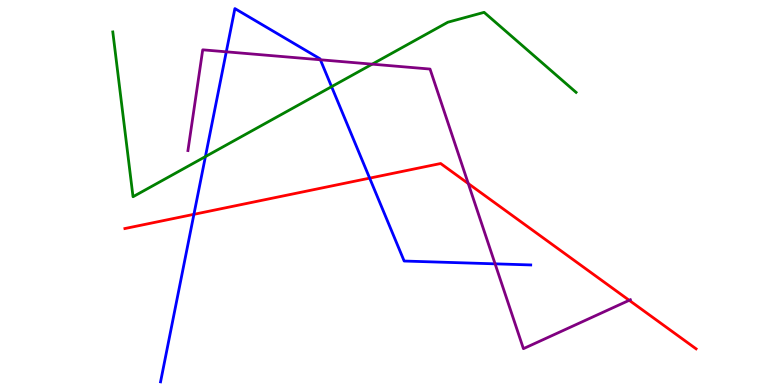[{'lines': ['blue', 'red'], 'intersections': [{'x': 2.5, 'y': 4.43}, {'x': 4.77, 'y': 5.37}]}, {'lines': ['green', 'red'], 'intersections': []}, {'lines': ['purple', 'red'], 'intersections': [{'x': 6.04, 'y': 5.23}, {'x': 8.12, 'y': 2.2}]}, {'lines': ['blue', 'green'], 'intersections': [{'x': 2.65, 'y': 5.93}, {'x': 4.28, 'y': 7.75}]}, {'lines': ['blue', 'purple'], 'intersections': [{'x': 2.92, 'y': 8.65}, {'x': 4.13, 'y': 8.45}, {'x': 6.39, 'y': 3.15}]}, {'lines': ['green', 'purple'], 'intersections': [{'x': 4.8, 'y': 8.33}]}]